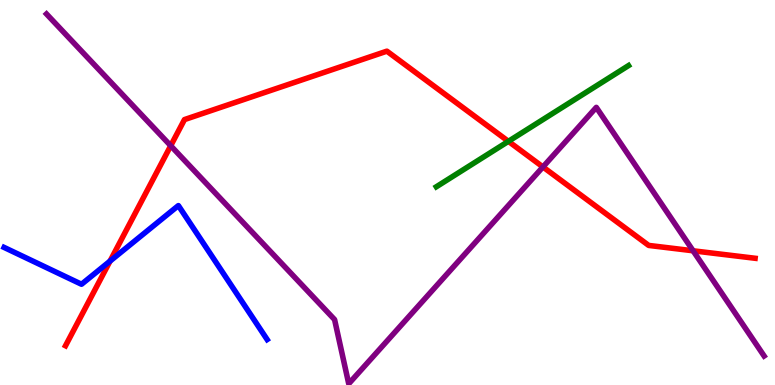[{'lines': ['blue', 'red'], 'intersections': [{'x': 1.42, 'y': 3.22}]}, {'lines': ['green', 'red'], 'intersections': [{'x': 6.56, 'y': 6.33}]}, {'lines': ['purple', 'red'], 'intersections': [{'x': 2.2, 'y': 6.21}, {'x': 7.01, 'y': 5.66}, {'x': 8.94, 'y': 3.49}]}, {'lines': ['blue', 'green'], 'intersections': []}, {'lines': ['blue', 'purple'], 'intersections': []}, {'lines': ['green', 'purple'], 'intersections': []}]